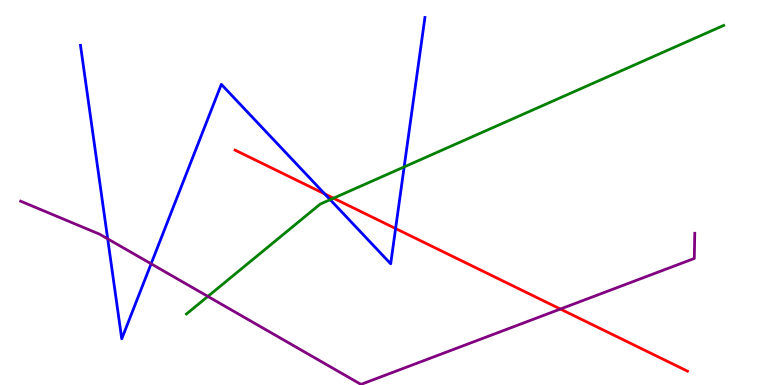[{'lines': ['blue', 'red'], 'intersections': [{'x': 4.19, 'y': 4.96}, {'x': 5.1, 'y': 4.06}]}, {'lines': ['green', 'red'], 'intersections': [{'x': 4.3, 'y': 4.85}]}, {'lines': ['purple', 'red'], 'intersections': [{'x': 7.23, 'y': 1.97}]}, {'lines': ['blue', 'green'], 'intersections': [{'x': 4.26, 'y': 4.81}, {'x': 5.21, 'y': 5.66}]}, {'lines': ['blue', 'purple'], 'intersections': [{'x': 1.39, 'y': 3.8}, {'x': 1.95, 'y': 3.15}]}, {'lines': ['green', 'purple'], 'intersections': [{'x': 2.68, 'y': 2.3}]}]